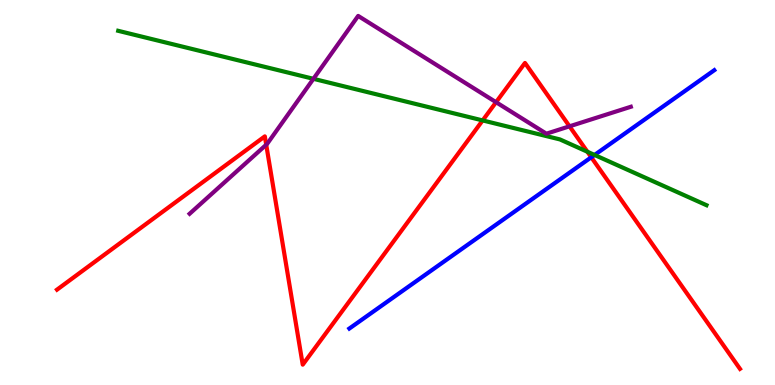[{'lines': ['blue', 'red'], 'intersections': [{'x': 7.63, 'y': 5.91}]}, {'lines': ['green', 'red'], 'intersections': [{'x': 6.23, 'y': 6.87}, {'x': 7.58, 'y': 6.06}]}, {'lines': ['purple', 'red'], 'intersections': [{'x': 3.44, 'y': 6.24}, {'x': 6.4, 'y': 7.35}, {'x': 7.35, 'y': 6.72}]}, {'lines': ['blue', 'green'], 'intersections': [{'x': 7.67, 'y': 5.98}]}, {'lines': ['blue', 'purple'], 'intersections': []}, {'lines': ['green', 'purple'], 'intersections': [{'x': 4.04, 'y': 7.95}]}]